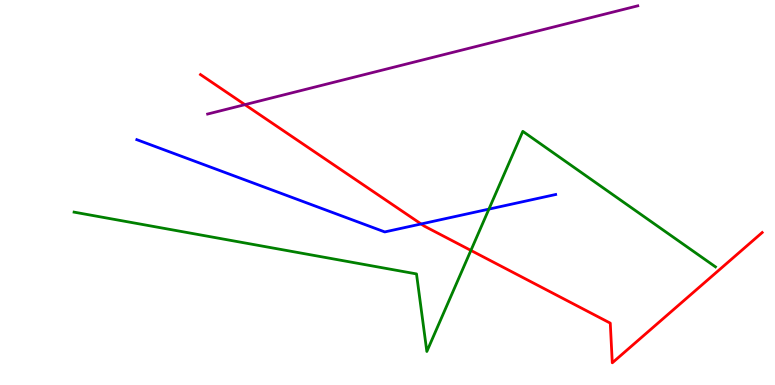[{'lines': ['blue', 'red'], 'intersections': [{'x': 5.43, 'y': 4.18}]}, {'lines': ['green', 'red'], 'intersections': [{'x': 6.08, 'y': 3.5}]}, {'lines': ['purple', 'red'], 'intersections': [{'x': 3.16, 'y': 7.28}]}, {'lines': ['blue', 'green'], 'intersections': [{'x': 6.31, 'y': 4.57}]}, {'lines': ['blue', 'purple'], 'intersections': []}, {'lines': ['green', 'purple'], 'intersections': []}]